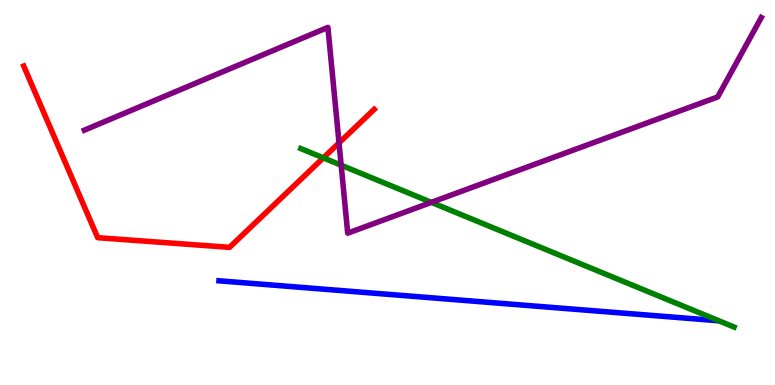[{'lines': ['blue', 'red'], 'intersections': []}, {'lines': ['green', 'red'], 'intersections': [{'x': 4.17, 'y': 5.9}]}, {'lines': ['purple', 'red'], 'intersections': [{'x': 4.37, 'y': 6.29}]}, {'lines': ['blue', 'green'], 'intersections': []}, {'lines': ['blue', 'purple'], 'intersections': []}, {'lines': ['green', 'purple'], 'intersections': [{'x': 4.4, 'y': 5.71}, {'x': 5.57, 'y': 4.74}]}]